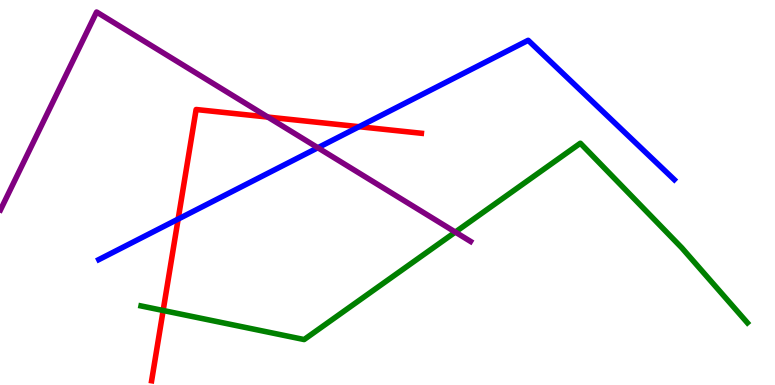[{'lines': ['blue', 'red'], 'intersections': [{'x': 2.3, 'y': 4.31}, {'x': 4.63, 'y': 6.71}]}, {'lines': ['green', 'red'], 'intersections': [{'x': 2.11, 'y': 1.94}]}, {'lines': ['purple', 'red'], 'intersections': [{'x': 3.46, 'y': 6.96}]}, {'lines': ['blue', 'green'], 'intersections': []}, {'lines': ['blue', 'purple'], 'intersections': [{'x': 4.1, 'y': 6.16}]}, {'lines': ['green', 'purple'], 'intersections': [{'x': 5.88, 'y': 3.97}]}]